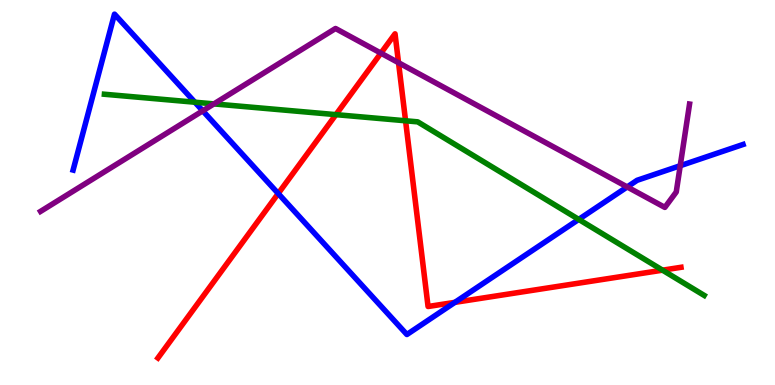[{'lines': ['blue', 'red'], 'intersections': [{'x': 3.59, 'y': 4.97}, {'x': 5.87, 'y': 2.15}]}, {'lines': ['green', 'red'], 'intersections': [{'x': 4.33, 'y': 7.02}, {'x': 5.23, 'y': 6.86}, {'x': 8.55, 'y': 2.98}]}, {'lines': ['purple', 'red'], 'intersections': [{'x': 4.91, 'y': 8.62}, {'x': 5.14, 'y': 8.37}]}, {'lines': ['blue', 'green'], 'intersections': [{'x': 2.51, 'y': 7.35}, {'x': 7.47, 'y': 4.3}]}, {'lines': ['blue', 'purple'], 'intersections': [{'x': 2.62, 'y': 7.12}, {'x': 8.09, 'y': 5.14}, {'x': 8.78, 'y': 5.7}]}, {'lines': ['green', 'purple'], 'intersections': [{'x': 2.76, 'y': 7.3}]}]